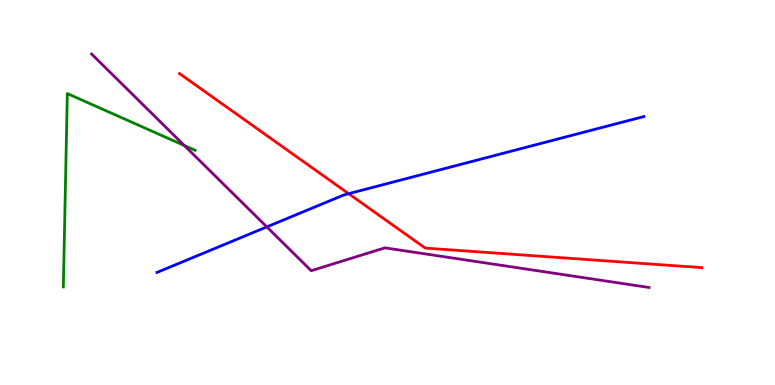[{'lines': ['blue', 'red'], 'intersections': [{'x': 4.5, 'y': 4.97}]}, {'lines': ['green', 'red'], 'intersections': []}, {'lines': ['purple', 'red'], 'intersections': []}, {'lines': ['blue', 'green'], 'intersections': []}, {'lines': ['blue', 'purple'], 'intersections': [{'x': 3.44, 'y': 4.11}]}, {'lines': ['green', 'purple'], 'intersections': [{'x': 2.38, 'y': 6.22}]}]